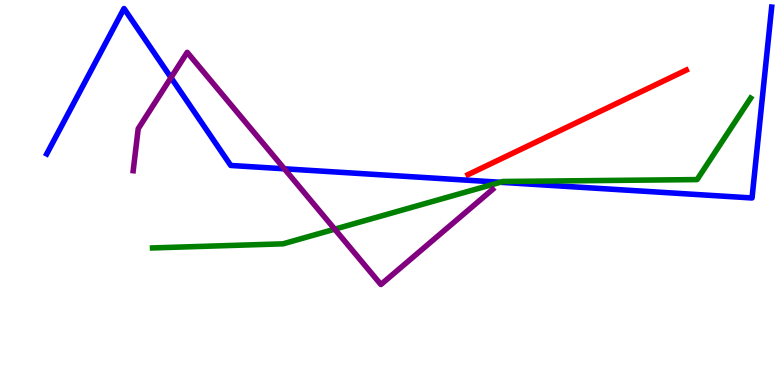[{'lines': ['blue', 'red'], 'intersections': []}, {'lines': ['green', 'red'], 'intersections': []}, {'lines': ['purple', 'red'], 'intersections': []}, {'lines': ['blue', 'green'], 'intersections': [{'x': 6.46, 'y': 5.27}]}, {'lines': ['blue', 'purple'], 'intersections': [{'x': 2.21, 'y': 7.98}, {'x': 3.67, 'y': 5.62}]}, {'lines': ['green', 'purple'], 'intersections': [{'x': 4.32, 'y': 4.05}]}]